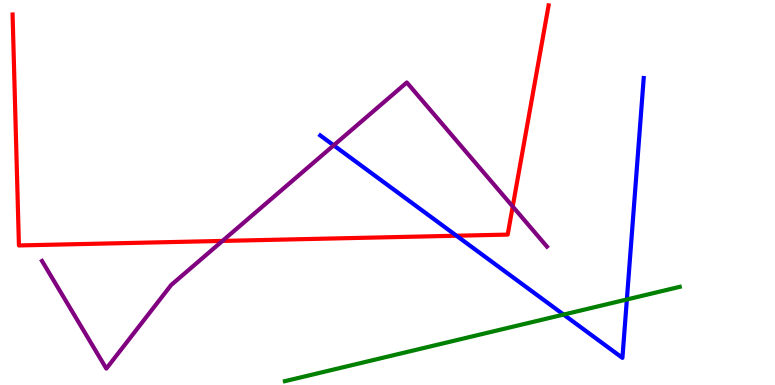[{'lines': ['blue', 'red'], 'intersections': [{'x': 5.89, 'y': 3.88}]}, {'lines': ['green', 'red'], 'intersections': []}, {'lines': ['purple', 'red'], 'intersections': [{'x': 2.87, 'y': 3.74}, {'x': 6.62, 'y': 4.64}]}, {'lines': ['blue', 'green'], 'intersections': [{'x': 7.27, 'y': 1.83}, {'x': 8.09, 'y': 2.22}]}, {'lines': ['blue', 'purple'], 'intersections': [{'x': 4.31, 'y': 6.23}]}, {'lines': ['green', 'purple'], 'intersections': []}]